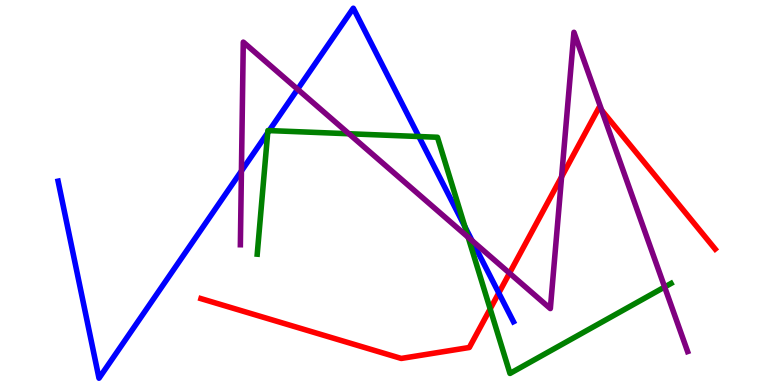[{'lines': ['blue', 'red'], 'intersections': [{'x': 6.44, 'y': 2.39}]}, {'lines': ['green', 'red'], 'intersections': [{'x': 6.32, 'y': 1.98}]}, {'lines': ['purple', 'red'], 'intersections': [{'x': 6.57, 'y': 2.91}, {'x': 7.25, 'y': 5.41}, {'x': 7.76, 'y': 7.13}]}, {'lines': ['blue', 'green'], 'intersections': [{'x': 3.45, 'y': 6.55}, {'x': 3.47, 'y': 6.61}, {'x': 5.4, 'y': 6.45}, {'x': 6.0, 'y': 4.11}]}, {'lines': ['blue', 'purple'], 'intersections': [{'x': 3.12, 'y': 5.56}, {'x': 3.84, 'y': 7.68}, {'x': 6.09, 'y': 3.75}]}, {'lines': ['green', 'purple'], 'intersections': [{'x': 4.5, 'y': 6.53}, {'x': 6.04, 'y': 3.84}, {'x': 8.58, 'y': 2.54}]}]